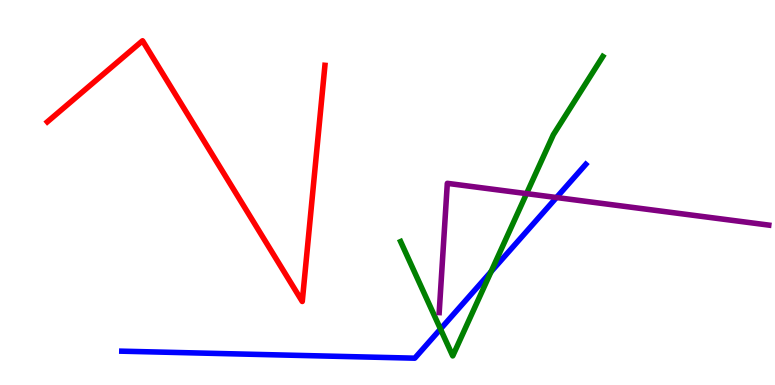[{'lines': ['blue', 'red'], 'intersections': []}, {'lines': ['green', 'red'], 'intersections': []}, {'lines': ['purple', 'red'], 'intersections': []}, {'lines': ['blue', 'green'], 'intersections': [{'x': 5.68, 'y': 1.45}, {'x': 6.34, 'y': 2.94}]}, {'lines': ['blue', 'purple'], 'intersections': [{'x': 7.18, 'y': 4.87}]}, {'lines': ['green', 'purple'], 'intersections': [{'x': 6.79, 'y': 4.97}]}]